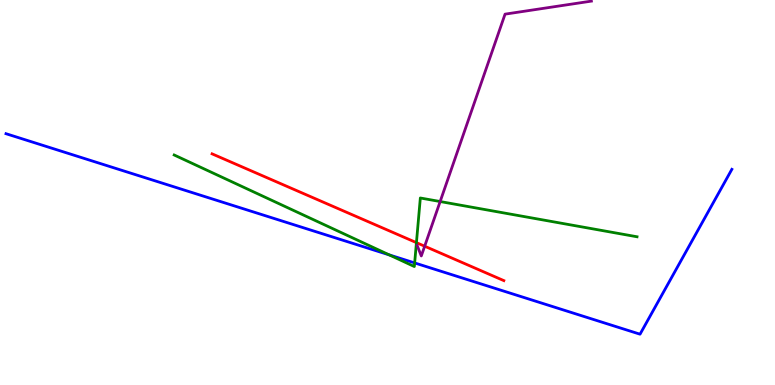[{'lines': ['blue', 'red'], 'intersections': []}, {'lines': ['green', 'red'], 'intersections': [{'x': 5.37, 'y': 3.7}]}, {'lines': ['purple', 'red'], 'intersections': [{'x': 5.48, 'y': 3.6}]}, {'lines': ['blue', 'green'], 'intersections': [{'x': 5.02, 'y': 3.38}, {'x': 5.35, 'y': 3.17}]}, {'lines': ['blue', 'purple'], 'intersections': []}, {'lines': ['green', 'purple'], 'intersections': [{'x': 5.68, 'y': 4.77}]}]